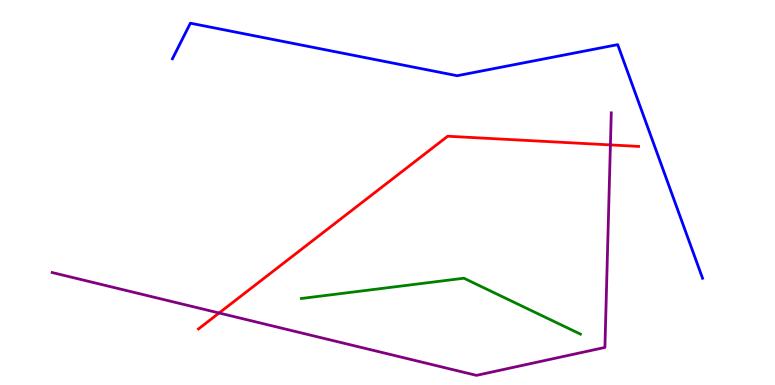[{'lines': ['blue', 'red'], 'intersections': []}, {'lines': ['green', 'red'], 'intersections': []}, {'lines': ['purple', 'red'], 'intersections': [{'x': 2.83, 'y': 1.87}, {'x': 7.88, 'y': 6.24}]}, {'lines': ['blue', 'green'], 'intersections': []}, {'lines': ['blue', 'purple'], 'intersections': []}, {'lines': ['green', 'purple'], 'intersections': []}]